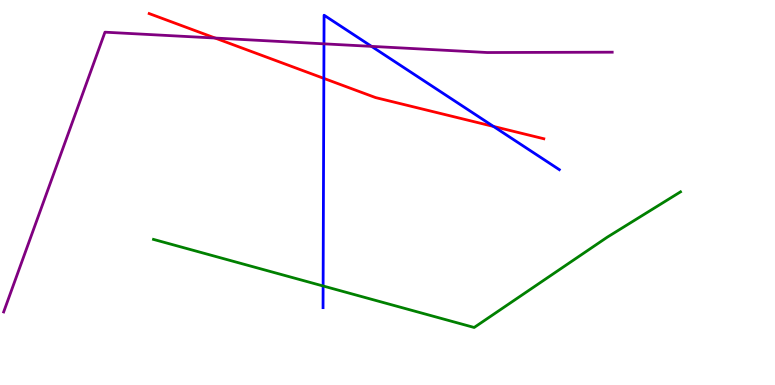[{'lines': ['blue', 'red'], 'intersections': [{'x': 4.18, 'y': 7.96}, {'x': 6.37, 'y': 6.72}]}, {'lines': ['green', 'red'], 'intersections': []}, {'lines': ['purple', 'red'], 'intersections': [{'x': 2.78, 'y': 9.01}]}, {'lines': ['blue', 'green'], 'intersections': [{'x': 4.17, 'y': 2.57}]}, {'lines': ['blue', 'purple'], 'intersections': [{'x': 4.18, 'y': 8.86}, {'x': 4.79, 'y': 8.8}]}, {'lines': ['green', 'purple'], 'intersections': []}]